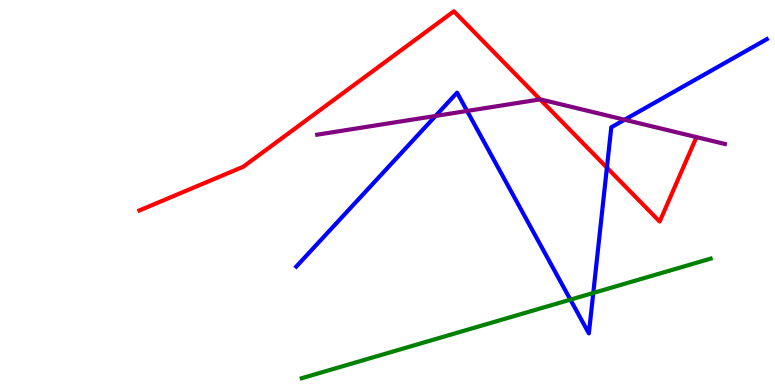[{'lines': ['blue', 'red'], 'intersections': [{'x': 7.83, 'y': 5.65}]}, {'lines': ['green', 'red'], 'intersections': []}, {'lines': ['purple', 'red'], 'intersections': [{'x': 6.97, 'y': 7.42}]}, {'lines': ['blue', 'green'], 'intersections': [{'x': 7.36, 'y': 2.22}, {'x': 7.66, 'y': 2.39}]}, {'lines': ['blue', 'purple'], 'intersections': [{'x': 5.62, 'y': 6.99}, {'x': 6.03, 'y': 7.12}, {'x': 8.06, 'y': 6.89}]}, {'lines': ['green', 'purple'], 'intersections': []}]